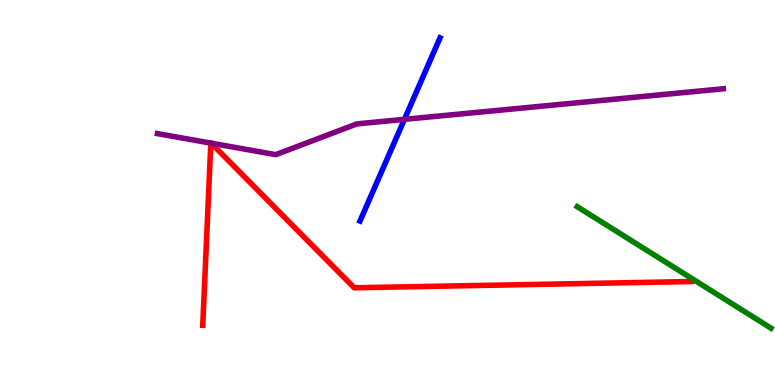[{'lines': ['blue', 'red'], 'intersections': []}, {'lines': ['green', 'red'], 'intersections': []}, {'lines': ['purple', 'red'], 'intersections': [{'x': 2.72, 'y': 6.28}, {'x': 2.73, 'y': 6.28}]}, {'lines': ['blue', 'green'], 'intersections': []}, {'lines': ['blue', 'purple'], 'intersections': [{'x': 5.22, 'y': 6.9}]}, {'lines': ['green', 'purple'], 'intersections': []}]